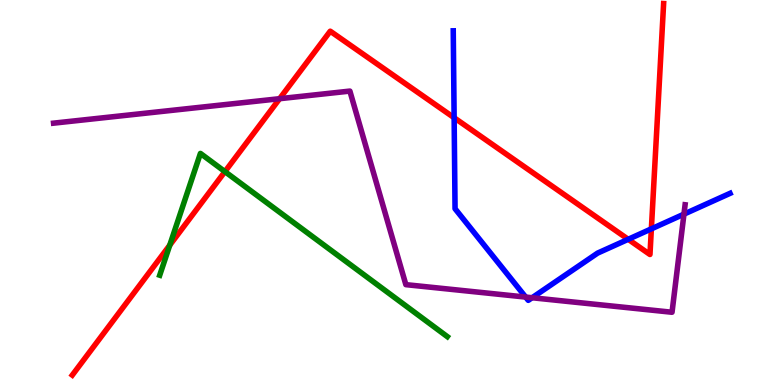[{'lines': ['blue', 'red'], 'intersections': [{'x': 5.86, 'y': 6.94}, {'x': 8.11, 'y': 3.78}, {'x': 8.4, 'y': 4.06}]}, {'lines': ['green', 'red'], 'intersections': [{'x': 2.19, 'y': 3.63}, {'x': 2.9, 'y': 5.54}]}, {'lines': ['purple', 'red'], 'intersections': [{'x': 3.61, 'y': 7.44}]}, {'lines': ['blue', 'green'], 'intersections': []}, {'lines': ['blue', 'purple'], 'intersections': [{'x': 6.78, 'y': 2.28}, {'x': 6.87, 'y': 2.27}, {'x': 8.83, 'y': 4.44}]}, {'lines': ['green', 'purple'], 'intersections': []}]